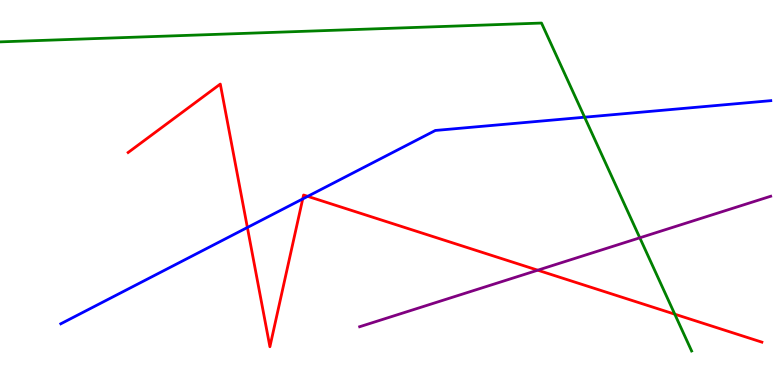[{'lines': ['blue', 'red'], 'intersections': [{'x': 3.19, 'y': 4.09}, {'x': 3.91, 'y': 4.83}, {'x': 3.97, 'y': 4.9}]}, {'lines': ['green', 'red'], 'intersections': [{'x': 8.71, 'y': 1.84}]}, {'lines': ['purple', 'red'], 'intersections': [{'x': 6.94, 'y': 2.98}]}, {'lines': ['blue', 'green'], 'intersections': [{'x': 7.54, 'y': 6.96}]}, {'lines': ['blue', 'purple'], 'intersections': []}, {'lines': ['green', 'purple'], 'intersections': [{'x': 8.26, 'y': 3.82}]}]